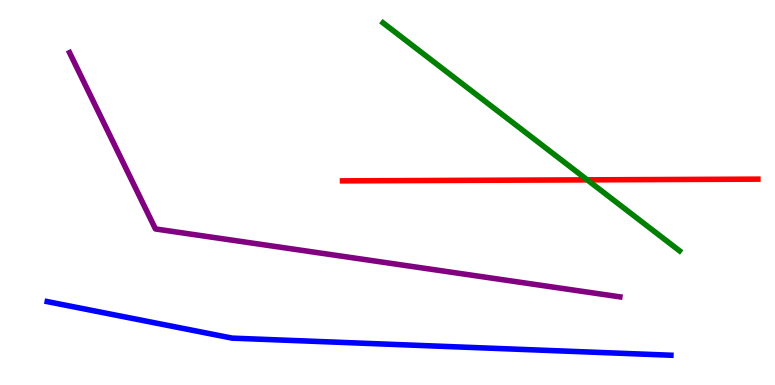[{'lines': ['blue', 'red'], 'intersections': []}, {'lines': ['green', 'red'], 'intersections': [{'x': 7.58, 'y': 5.33}]}, {'lines': ['purple', 'red'], 'intersections': []}, {'lines': ['blue', 'green'], 'intersections': []}, {'lines': ['blue', 'purple'], 'intersections': []}, {'lines': ['green', 'purple'], 'intersections': []}]